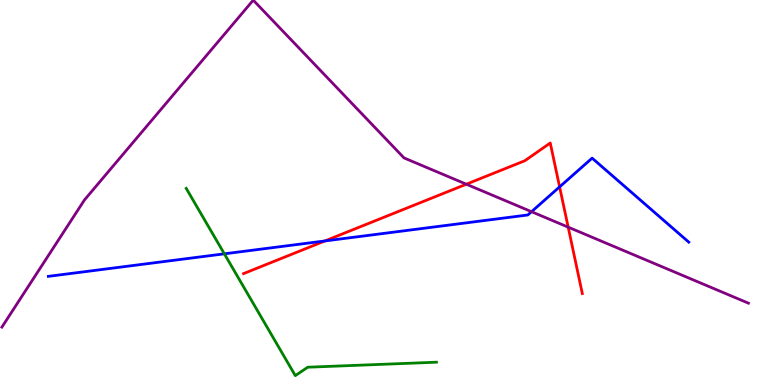[{'lines': ['blue', 'red'], 'intersections': [{'x': 4.19, 'y': 3.74}, {'x': 7.22, 'y': 5.15}]}, {'lines': ['green', 'red'], 'intersections': []}, {'lines': ['purple', 'red'], 'intersections': [{'x': 6.02, 'y': 5.22}, {'x': 7.33, 'y': 4.1}]}, {'lines': ['blue', 'green'], 'intersections': [{'x': 2.89, 'y': 3.41}]}, {'lines': ['blue', 'purple'], 'intersections': [{'x': 6.86, 'y': 4.5}]}, {'lines': ['green', 'purple'], 'intersections': []}]